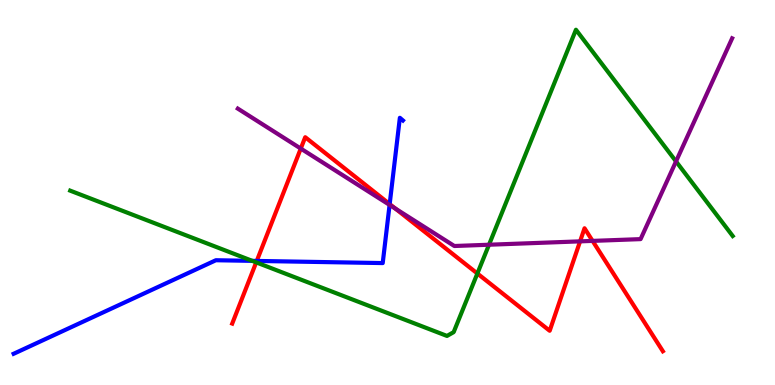[{'lines': ['blue', 'red'], 'intersections': [{'x': 3.31, 'y': 3.22}, {'x': 5.03, 'y': 4.7}]}, {'lines': ['green', 'red'], 'intersections': [{'x': 3.31, 'y': 3.19}, {'x': 6.16, 'y': 2.9}]}, {'lines': ['purple', 'red'], 'intersections': [{'x': 3.88, 'y': 6.14}, {'x': 5.1, 'y': 4.58}, {'x': 7.48, 'y': 3.73}, {'x': 7.65, 'y': 3.74}]}, {'lines': ['blue', 'green'], 'intersections': [{'x': 3.26, 'y': 3.22}]}, {'lines': ['blue', 'purple'], 'intersections': [{'x': 5.03, 'y': 4.68}]}, {'lines': ['green', 'purple'], 'intersections': [{'x': 6.31, 'y': 3.64}, {'x': 8.72, 'y': 5.81}]}]